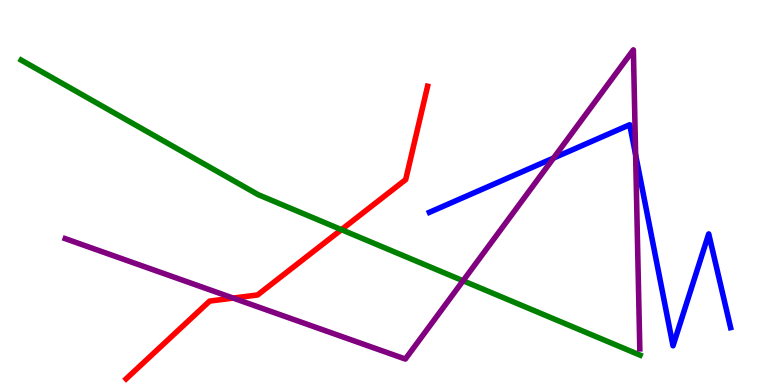[{'lines': ['blue', 'red'], 'intersections': []}, {'lines': ['green', 'red'], 'intersections': [{'x': 4.41, 'y': 4.04}]}, {'lines': ['purple', 'red'], 'intersections': [{'x': 3.01, 'y': 2.26}]}, {'lines': ['blue', 'green'], 'intersections': []}, {'lines': ['blue', 'purple'], 'intersections': [{'x': 7.14, 'y': 5.9}, {'x': 8.2, 'y': 5.98}]}, {'lines': ['green', 'purple'], 'intersections': [{'x': 5.98, 'y': 2.71}]}]